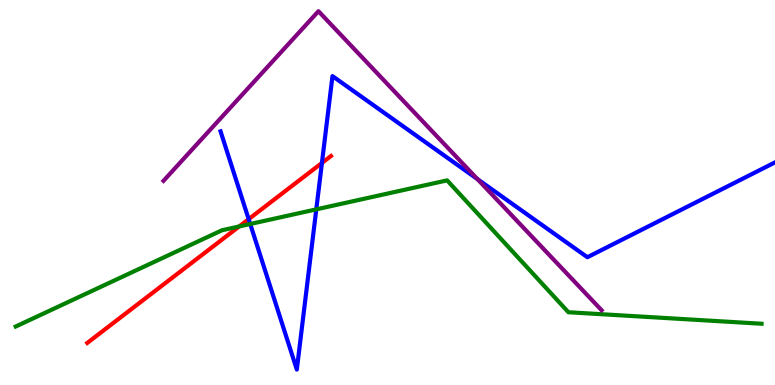[{'lines': ['blue', 'red'], 'intersections': [{'x': 3.21, 'y': 4.31}, {'x': 4.15, 'y': 5.77}]}, {'lines': ['green', 'red'], 'intersections': [{'x': 3.09, 'y': 4.12}]}, {'lines': ['purple', 'red'], 'intersections': []}, {'lines': ['blue', 'green'], 'intersections': [{'x': 3.23, 'y': 4.18}, {'x': 4.08, 'y': 4.56}]}, {'lines': ['blue', 'purple'], 'intersections': [{'x': 6.16, 'y': 5.35}]}, {'lines': ['green', 'purple'], 'intersections': []}]